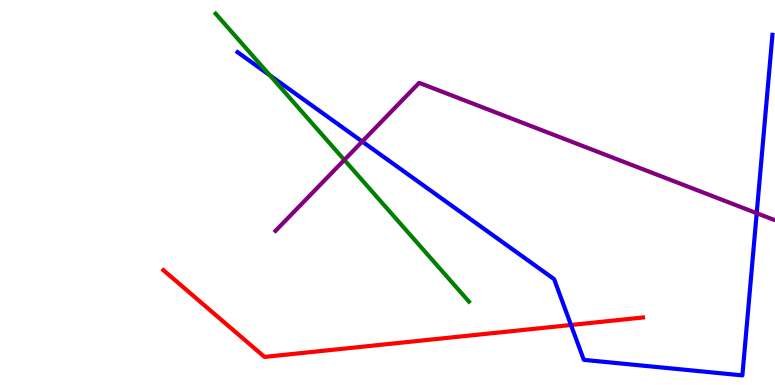[{'lines': ['blue', 'red'], 'intersections': [{'x': 7.37, 'y': 1.56}]}, {'lines': ['green', 'red'], 'intersections': []}, {'lines': ['purple', 'red'], 'intersections': []}, {'lines': ['blue', 'green'], 'intersections': [{'x': 3.48, 'y': 8.04}]}, {'lines': ['blue', 'purple'], 'intersections': [{'x': 4.67, 'y': 6.32}, {'x': 9.76, 'y': 4.46}]}, {'lines': ['green', 'purple'], 'intersections': [{'x': 4.44, 'y': 5.85}]}]